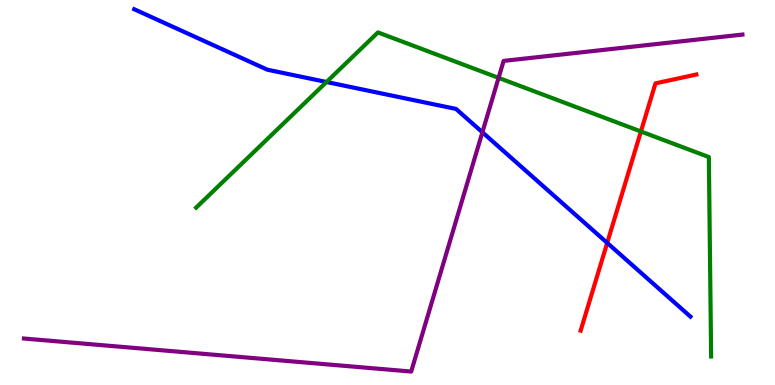[{'lines': ['blue', 'red'], 'intersections': [{'x': 7.83, 'y': 3.69}]}, {'lines': ['green', 'red'], 'intersections': [{'x': 8.27, 'y': 6.59}]}, {'lines': ['purple', 'red'], 'intersections': []}, {'lines': ['blue', 'green'], 'intersections': [{'x': 4.21, 'y': 7.87}]}, {'lines': ['blue', 'purple'], 'intersections': [{'x': 6.22, 'y': 6.56}]}, {'lines': ['green', 'purple'], 'intersections': [{'x': 6.43, 'y': 7.98}]}]